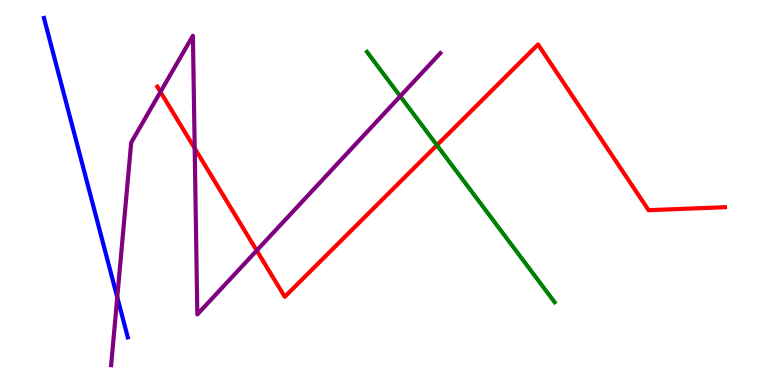[{'lines': ['blue', 'red'], 'intersections': []}, {'lines': ['green', 'red'], 'intersections': [{'x': 5.64, 'y': 6.23}]}, {'lines': ['purple', 'red'], 'intersections': [{'x': 2.07, 'y': 7.61}, {'x': 2.51, 'y': 6.15}, {'x': 3.31, 'y': 3.49}]}, {'lines': ['blue', 'green'], 'intersections': []}, {'lines': ['blue', 'purple'], 'intersections': [{'x': 1.51, 'y': 2.28}]}, {'lines': ['green', 'purple'], 'intersections': [{'x': 5.16, 'y': 7.5}]}]